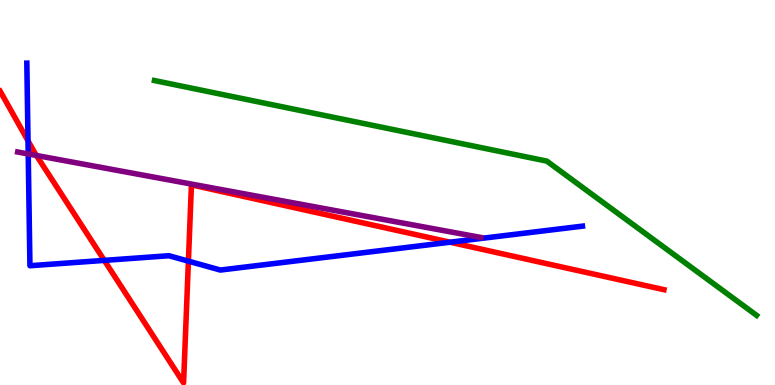[{'lines': ['blue', 'red'], 'intersections': [{'x': 0.362, 'y': 6.34}, {'x': 1.35, 'y': 3.24}, {'x': 2.43, 'y': 3.22}, {'x': 5.81, 'y': 3.71}]}, {'lines': ['green', 'red'], 'intersections': []}, {'lines': ['purple', 'red'], 'intersections': [{'x': 0.47, 'y': 5.96}]}, {'lines': ['blue', 'green'], 'intersections': []}, {'lines': ['blue', 'purple'], 'intersections': [{'x': 0.364, 'y': 6.0}]}, {'lines': ['green', 'purple'], 'intersections': []}]